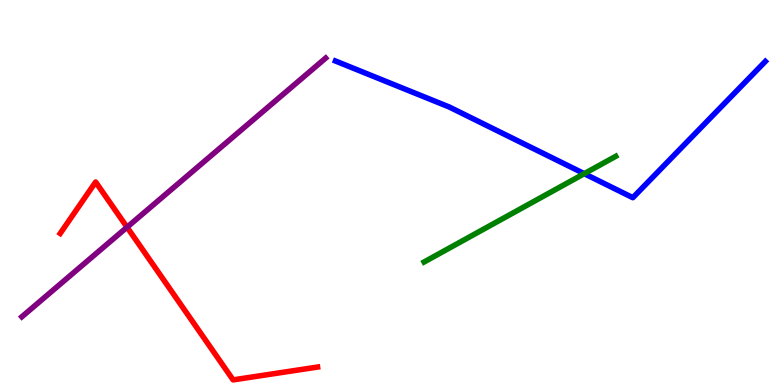[{'lines': ['blue', 'red'], 'intersections': []}, {'lines': ['green', 'red'], 'intersections': []}, {'lines': ['purple', 'red'], 'intersections': [{'x': 1.64, 'y': 4.1}]}, {'lines': ['blue', 'green'], 'intersections': [{'x': 7.54, 'y': 5.49}]}, {'lines': ['blue', 'purple'], 'intersections': []}, {'lines': ['green', 'purple'], 'intersections': []}]